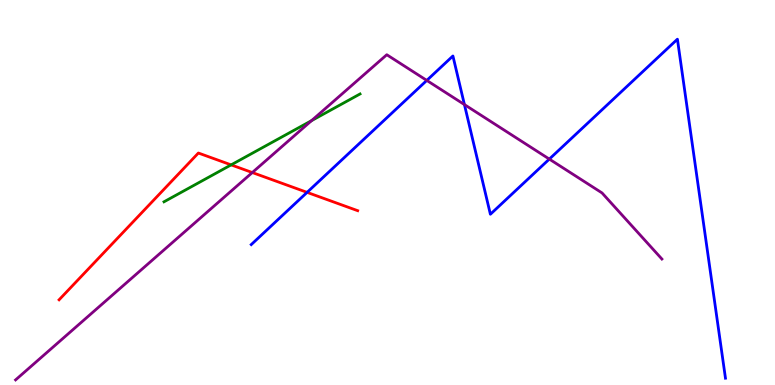[{'lines': ['blue', 'red'], 'intersections': [{'x': 3.96, 'y': 5.0}]}, {'lines': ['green', 'red'], 'intersections': [{'x': 2.98, 'y': 5.72}]}, {'lines': ['purple', 'red'], 'intersections': [{'x': 3.26, 'y': 5.52}]}, {'lines': ['blue', 'green'], 'intersections': []}, {'lines': ['blue', 'purple'], 'intersections': [{'x': 5.51, 'y': 7.91}, {'x': 5.99, 'y': 7.28}, {'x': 7.09, 'y': 5.87}]}, {'lines': ['green', 'purple'], 'intersections': [{'x': 4.02, 'y': 6.87}]}]